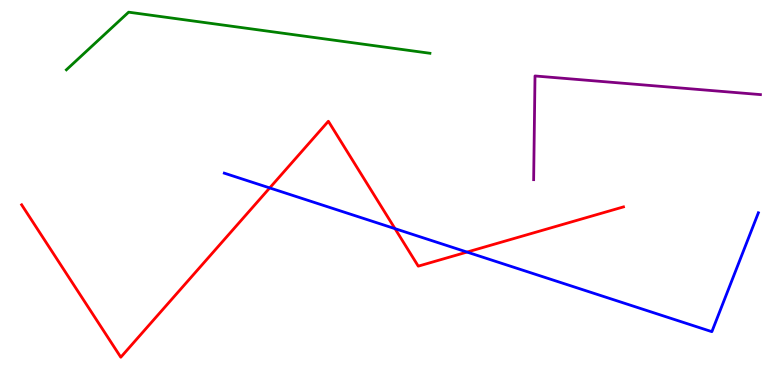[{'lines': ['blue', 'red'], 'intersections': [{'x': 3.48, 'y': 5.12}, {'x': 5.1, 'y': 4.06}, {'x': 6.03, 'y': 3.45}]}, {'lines': ['green', 'red'], 'intersections': []}, {'lines': ['purple', 'red'], 'intersections': []}, {'lines': ['blue', 'green'], 'intersections': []}, {'lines': ['blue', 'purple'], 'intersections': []}, {'lines': ['green', 'purple'], 'intersections': []}]